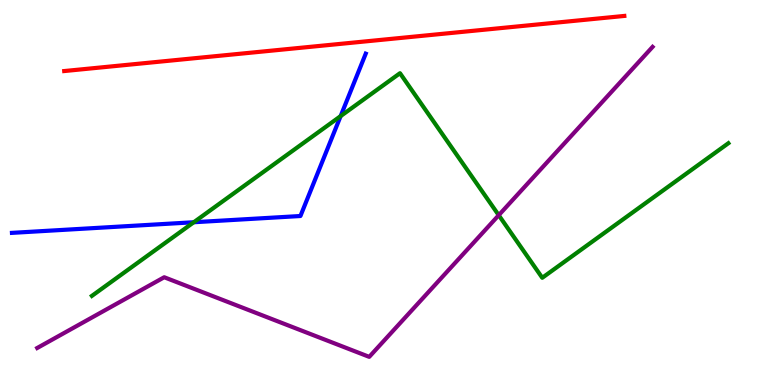[{'lines': ['blue', 'red'], 'intersections': []}, {'lines': ['green', 'red'], 'intersections': []}, {'lines': ['purple', 'red'], 'intersections': []}, {'lines': ['blue', 'green'], 'intersections': [{'x': 2.5, 'y': 4.23}, {'x': 4.4, 'y': 6.98}]}, {'lines': ['blue', 'purple'], 'intersections': []}, {'lines': ['green', 'purple'], 'intersections': [{'x': 6.44, 'y': 4.41}]}]